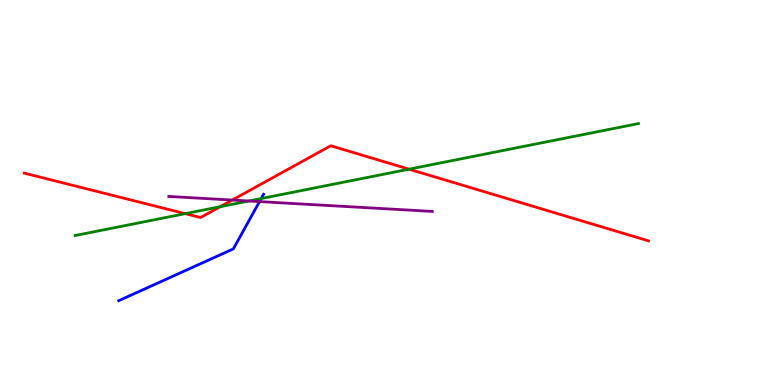[{'lines': ['blue', 'red'], 'intersections': []}, {'lines': ['green', 'red'], 'intersections': [{'x': 2.39, 'y': 4.45}, {'x': 2.84, 'y': 4.63}, {'x': 5.28, 'y': 5.61}]}, {'lines': ['purple', 'red'], 'intersections': [{'x': 3.0, 'y': 4.8}]}, {'lines': ['blue', 'green'], 'intersections': [{'x': 3.37, 'y': 4.84}]}, {'lines': ['blue', 'purple'], 'intersections': [{'x': 3.35, 'y': 4.76}]}, {'lines': ['green', 'purple'], 'intersections': [{'x': 3.21, 'y': 4.78}]}]